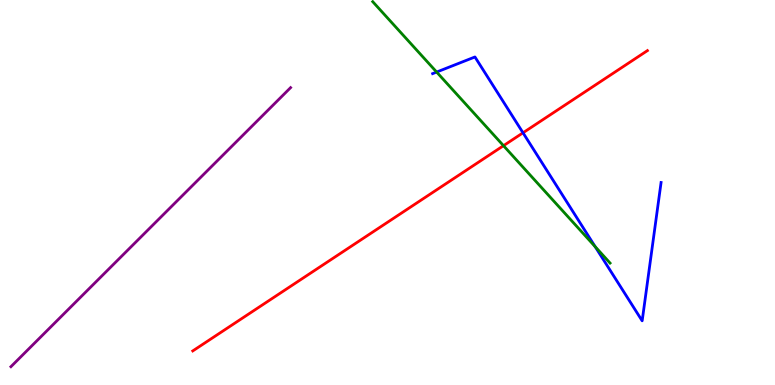[{'lines': ['blue', 'red'], 'intersections': [{'x': 6.75, 'y': 6.55}]}, {'lines': ['green', 'red'], 'intersections': [{'x': 6.5, 'y': 6.22}]}, {'lines': ['purple', 'red'], 'intersections': []}, {'lines': ['blue', 'green'], 'intersections': [{'x': 5.63, 'y': 8.13}, {'x': 7.68, 'y': 3.59}]}, {'lines': ['blue', 'purple'], 'intersections': []}, {'lines': ['green', 'purple'], 'intersections': []}]